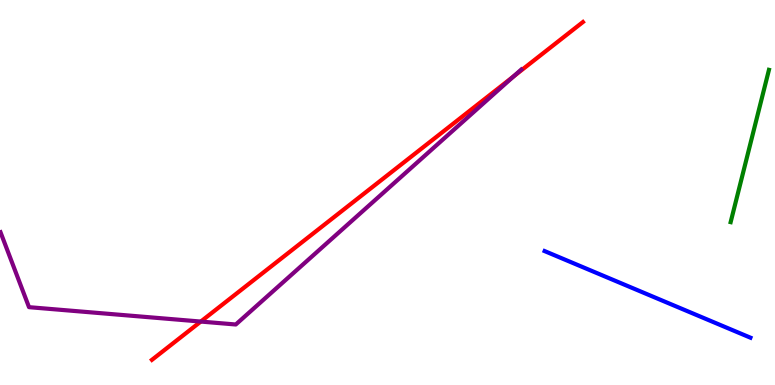[{'lines': ['blue', 'red'], 'intersections': []}, {'lines': ['green', 'red'], 'intersections': []}, {'lines': ['purple', 'red'], 'intersections': [{'x': 2.59, 'y': 1.65}, {'x': 6.63, 'y': 8.02}]}, {'lines': ['blue', 'green'], 'intersections': []}, {'lines': ['blue', 'purple'], 'intersections': []}, {'lines': ['green', 'purple'], 'intersections': []}]